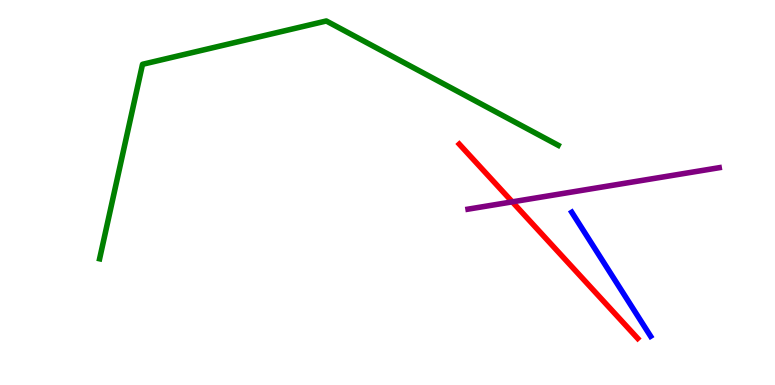[{'lines': ['blue', 'red'], 'intersections': []}, {'lines': ['green', 'red'], 'intersections': []}, {'lines': ['purple', 'red'], 'intersections': [{'x': 6.61, 'y': 4.76}]}, {'lines': ['blue', 'green'], 'intersections': []}, {'lines': ['blue', 'purple'], 'intersections': []}, {'lines': ['green', 'purple'], 'intersections': []}]